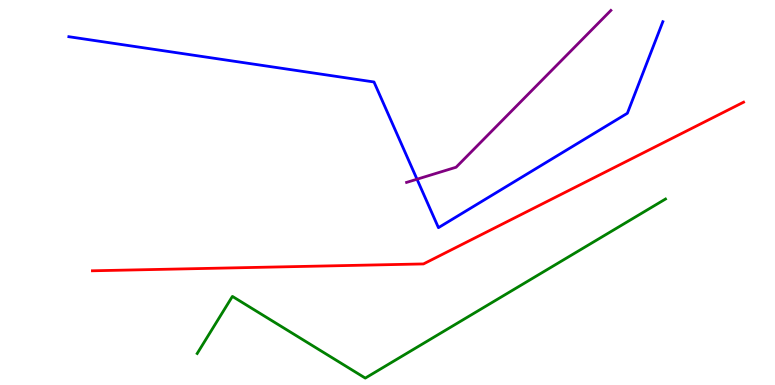[{'lines': ['blue', 'red'], 'intersections': []}, {'lines': ['green', 'red'], 'intersections': []}, {'lines': ['purple', 'red'], 'intersections': []}, {'lines': ['blue', 'green'], 'intersections': []}, {'lines': ['blue', 'purple'], 'intersections': [{'x': 5.38, 'y': 5.35}]}, {'lines': ['green', 'purple'], 'intersections': []}]